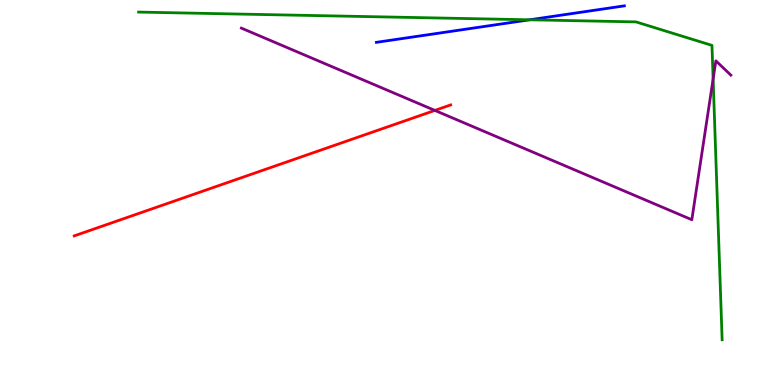[{'lines': ['blue', 'red'], 'intersections': []}, {'lines': ['green', 'red'], 'intersections': []}, {'lines': ['purple', 'red'], 'intersections': [{'x': 5.61, 'y': 7.13}]}, {'lines': ['blue', 'green'], 'intersections': [{'x': 6.83, 'y': 9.49}]}, {'lines': ['blue', 'purple'], 'intersections': []}, {'lines': ['green', 'purple'], 'intersections': [{'x': 9.2, 'y': 7.95}]}]